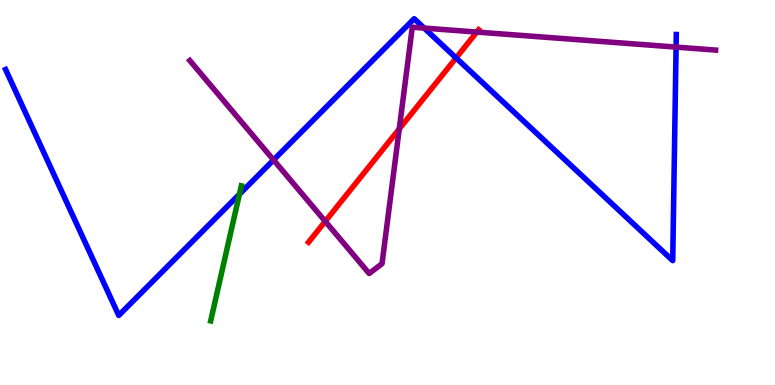[{'lines': ['blue', 'red'], 'intersections': [{'x': 5.88, 'y': 8.5}]}, {'lines': ['green', 'red'], 'intersections': []}, {'lines': ['purple', 'red'], 'intersections': [{'x': 4.2, 'y': 4.25}, {'x': 5.15, 'y': 6.65}, {'x': 6.15, 'y': 9.17}]}, {'lines': ['blue', 'green'], 'intersections': [{'x': 3.09, 'y': 4.95}]}, {'lines': ['blue', 'purple'], 'intersections': [{'x': 3.53, 'y': 5.85}, {'x': 5.47, 'y': 9.27}, {'x': 8.72, 'y': 8.78}]}, {'lines': ['green', 'purple'], 'intersections': []}]